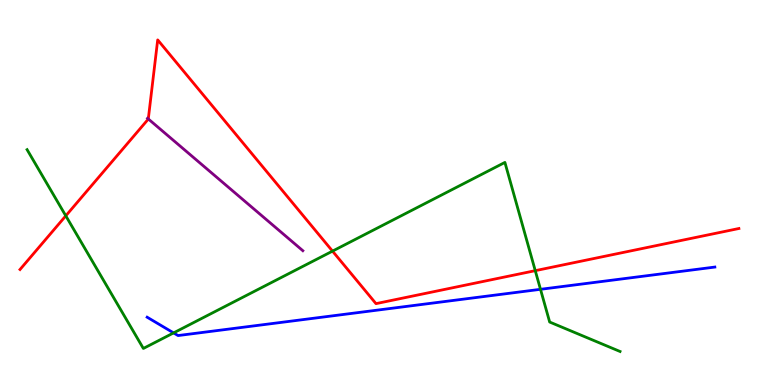[{'lines': ['blue', 'red'], 'intersections': []}, {'lines': ['green', 'red'], 'intersections': [{'x': 0.849, 'y': 4.39}, {'x': 4.29, 'y': 3.48}, {'x': 6.91, 'y': 2.97}]}, {'lines': ['purple', 'red'], 'intersections': [{'x': 1.91, 'y': 6.91}]}, {'lines': ['blue', 'green'], 'intersections': [{'x': 2.24, 'y': 1.35}, {'x': 6.97, 'y': 2.49}]}, {'lines': ['blue', 'purple'], 'intersections': []}, {'lines': ['green', 'purple'], 'intersections': []}]